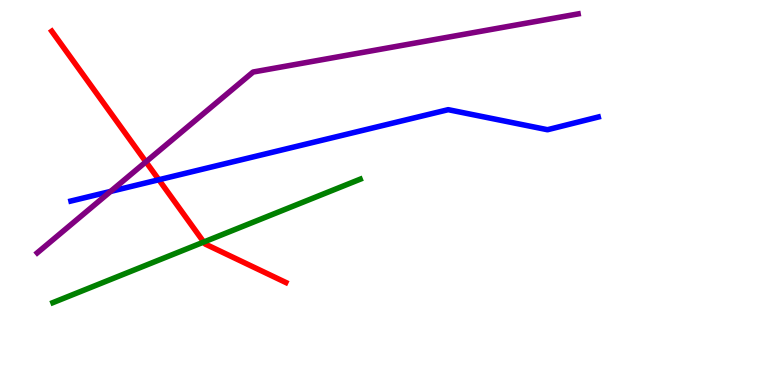[{'lines': ['blue', 'red'], 'intersections': [{'x': 2.05, 'y': 5.33}]}, {'lines': ['green', 'red'], 'intersections': [{'x': 2.63, 'y': 3.71}]}, {'lines': ['purple', 'red'], 'intersections': [{'x': 1.88, 'y': 5.8}]}, {'lines': ['blue', 'green'], 'intersections': []}, {'lines': ['blue', 'purple'], 'intersections': [{'x': 1.43, 'y': 5.03}]}, {'lines': ['green', 'purple'], 'intersections': []}]